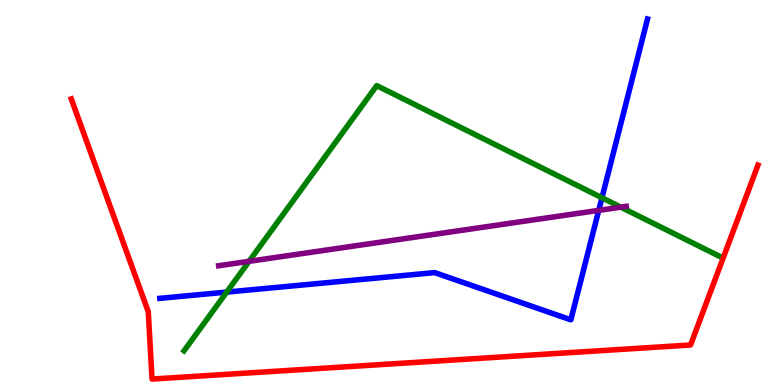[{'lines': ['blue', 'red'], 'intersections': []}, {'lines': ['green', 'red'], 'intersections': []}, {'lines': ['purple', 'red'], 'intersections': []}, {'lines': ['blue', 'green'], 'intersections': [{'x': 2.93, 'y': 2.41}, {'x': 7.77, 'y': 4.86}]}, {'lines': ['blue', 'purple'], 'intersections': [{'x': 7.73, 'y': 4.54}]}, {'lines': ['green', 'purple'], 'intersections': [{'x': 3.21, 'y': 3.21}, {'x': 8.01, 'y': 4.62}]}]